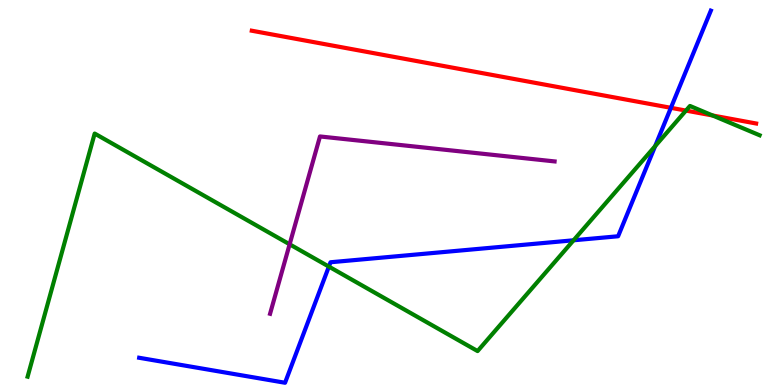[{'lines': ['blue', 'red'], 'intersections': [{'x': 8.66, 'y': 7.2}]}, {'lines': ['green', 'red'], 'intersections': [{'x': 8.85, 'y': 7.13}, {'x': 9.2, 'y': 7.0}]}, {'lines': ['purple', 'red'], 'intersections': []}, {'lines': ['blue', 'green'], 'intersections': [{'x': 4.24, 'y': 3.08}, {'x': 7.4, 'y': 3.76}, {'x': 8.45, 'y': 6.2}]}, {'lines': ['blue', 'purple'], 'intersections': []}, {'lines': ['green', 'purple'], 'intersections': [{'x': 3.74, 'y': 3.65}]}]